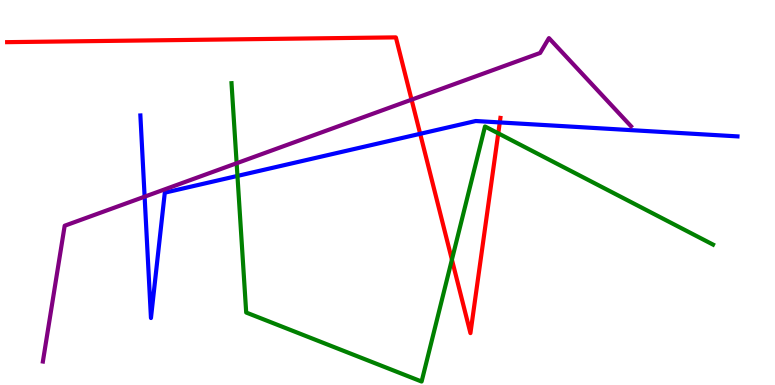[{'lines': ['blue', 'red'], 'intersections': [{'x': 5.42, 'y': 6.52}, {'x': 6.45, 'y': 6.82}]}, {'lines': ['green', 'red'], 'intersections': [{'x': 5.83, 'y': 3.26}, {'x': 6.43, 'y': 6.54}]}, {'lines': ['purple', 'red'], 'intersections': [{'x': 5.31, 'y': 7.41}]}, {'lines': ['blue', 'green'], 'intersections': [{'x': 3.06, 'y': 5.43}]}, {'lines': ['blue', 'purple'], 'intersections': [{'x': 1.87, 'y': 4.89}]}, {'lines': ['green', 'purple'], 'intersections': [{'x': 3.05, 'y': 5.76}]}]